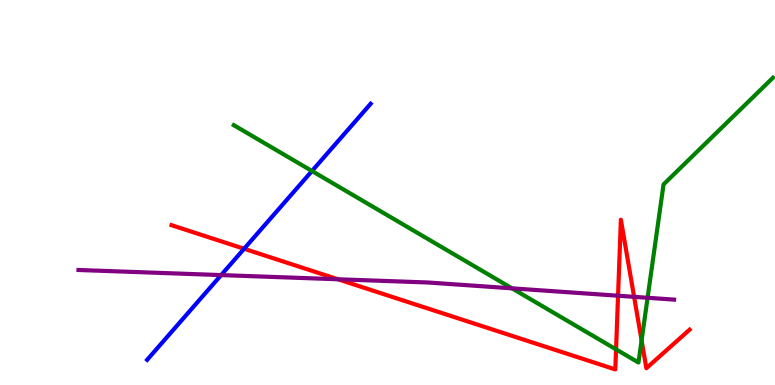[{'lines': ['blue', 'red'], 'intersections': [{'x': 3.15, 'y': 3.54}]}, {'lines': ['green', 'red'], 'intersections': [{'x': 7.95, 'y': 0.925}, {'x': 8.28, 'y': 1.16}]}, {'lines': ['purple', 'red'], 'intersections': [{'x': 4.36, 'y': 2.75}, {'x': 7.97, 'y': 2.32}, {'x': 8.18, 'y': 2.29}]}, {'lines': ['blue', 'green'], 'intersections': [{'x': 4.03, 'y': 5.56}]}, {'lines': ['blue', 'purple'], 'intersections': [{'x': 2.85, 'y': 2.85}]}, {'lines': ['green', 'purple'], 'intersections': [{'x': 6.61, 'y': 2.51}, {'x': 8.36, 'y': 2.27}]}]